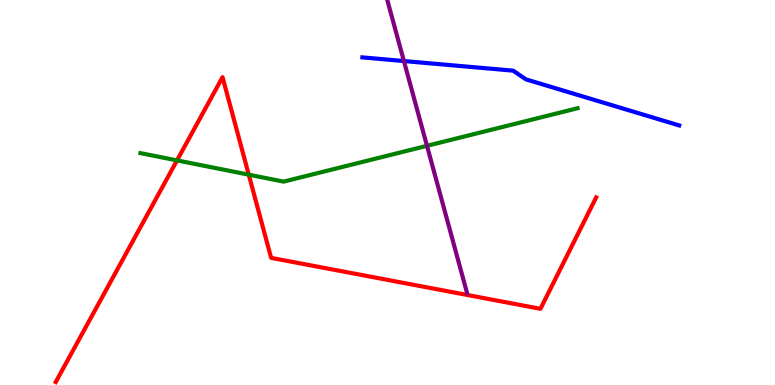[{'lines': ['blue', 'red'], 'intersections': []}, {'lines': ['green', 'red'], 'intersections': [{'x': 2.28, 'y': 5.83}, {'x': 3.21, 'y': 5.46}]}, {'lines': ['purple', 'red'], 'intersections': []}, {'lines': ['blue', 'green'], 'intersections': []}, {'lines': ['blue', 'purple'], 'intersections': [{'x': 5.21, 'y': 8.41}]}, {'lines': ['green', 'purple'], 'intersections': [{'x': 5.51, 'y': 6.21}]}]